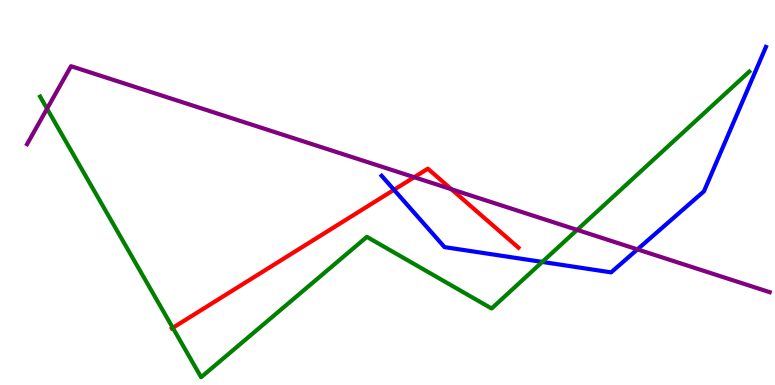[{'lines': ['blue', 'red'], 'intersections': [{'x': 5.08, 'y': 5.07}]}, {'lines': ['green', 'red'], 'intersections': [{'x': 2.23, 'y': 1.49}]}, {'lines': ['purple', 'red'], 'intersections': [{'x': 5.34, 'y': 5.4}, {'x': 5.82, 'y': 5.09}]}, {'lines': ['blue', 'green'], 'intersections': [{'x': 7.0, 'y': 3.2}]}, {'lines': ['blue', 'purple'], 'intersections': [{'x': 8.22, 'y': 3.52}]}, {'lines': ['green', 'purple'], 'intersections': [{'x': 0.607, 'y': 7.18}, {'x': 7.45, 'y': 4.03}]}]